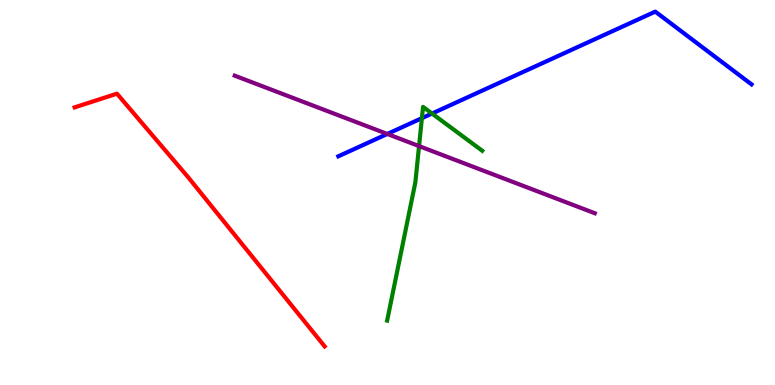[{'lines': ['blue', 'red'], 'intersections': []}, {'lines': ['green', 'red'], 'intersections': []}, {'lines': ['purple', 'red'], 'intersections': []}, {'lines': ['blue', 'green'], 'intersections': [{'x': 5.44, 'y': 6.93}, {'x': 5.57, 'y': 7.05}]}, {'lines': ['blue', 'purple'], 'intersections': [{'x': 5.0, 'y': 6.52}]}, {'lines': ['green', 'purple'], 'intersections': [{'x': 5.41, 'y': 6.21}]}]